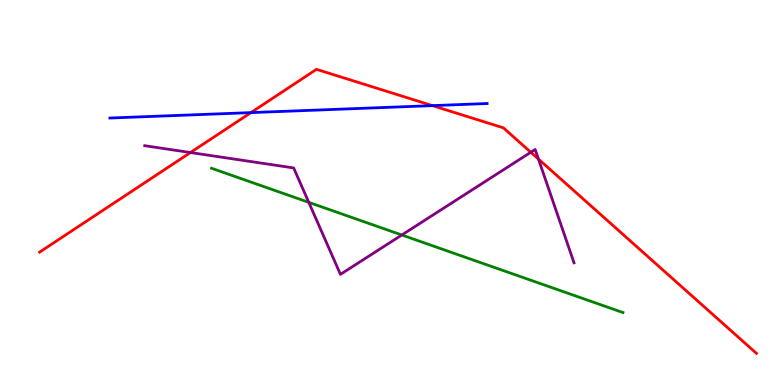[{'lines': ['blue', 'red'], 'intersections': [{'x': 3.24, 'y': 7.08}, {'x': 5.58, 'y': 7.26}]}, {'lines': ['green', 'red'], 'intersections': []}, {'lines': ['purple', 'red'], 'intersections': [{'x': 2.46, 'y': 6.04}, {'x': 6.85, 'y': 6.05}, {'x': 6.95, 'y': 5.87}]}, {'lines': ['blue', 'green'], 'intersections': []}, {'lines': ['blue', 'purple'], 'intersections': []}, {'lines': ['green', 'purple'], 'intersections': [{'x': 3.98, 'y': 4.74}, {'x': 5.18, 'y': 3.9}]}]